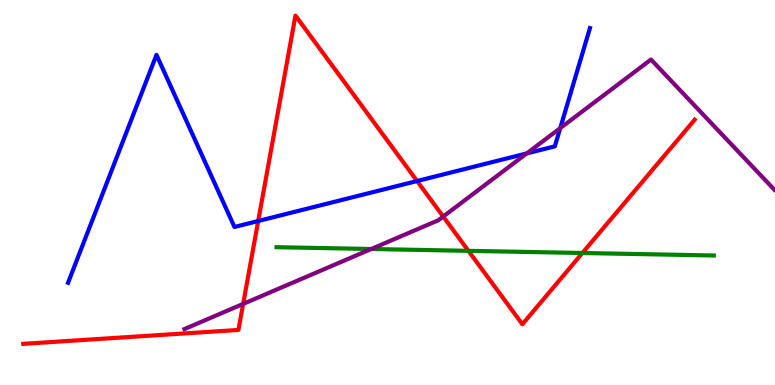[{'lines': ['blue', 'red'], 'intersections': [{'x': 3.33, 'y': 4.26}, {'x': 5.38, 'y': 5.3}]}, {'lines': ['green', 'red'], 'intersections': [{'x': 6.04, 'y': 3.48}, {'x': 7.51, 'y': 3.43}]}, {'lines': ['purple', 'red'], 'intersections': [{'x': 3.14, 'y': 2.11}, {'x': 5.72, 'y': 4.38}]}, {'lines': ['blue', 'green'], 'intersections': []}, {'lines': ['blue', 'purple'], 'intersections': [{'x': 6.8, 'y': 6.02}, {'x': 7.23, 'y': 6.67}]}, {'lines': ['green', 'purple'], 'intersections': [{'x': 4.79, 'y': 3.53}]}]